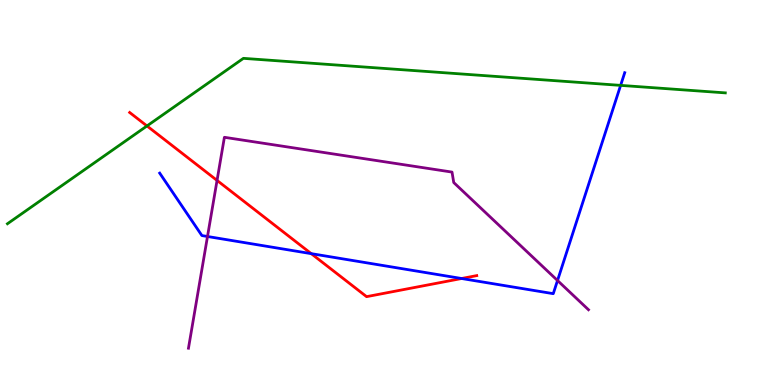[{'lines': ['blue', 'red'], 'intersections': [{'x': 4.02, 'y': 3.41}, {'x': 5.96, 'y': 2.77}]}, {'lines': ['green', 'red'], 'intersections': [{'x': 1.9, 'y': 6.73}]}, {'lines': ['purple', 'red'], 'intersections': [{'x': 2.8, 'y': 5.31}]}, {'lines': ['blue', 'green'], 'intersections': [{'x': 8.01, 'y': 7.78}]}, {'lines': ['blue', 'purple'], 'intersections': [{'x': 2.68, 'y': 3.86}, {'x': 7.19, 'y': 2.71}]}, {'lines': ['green', 'purple'], 'intersections': []}]